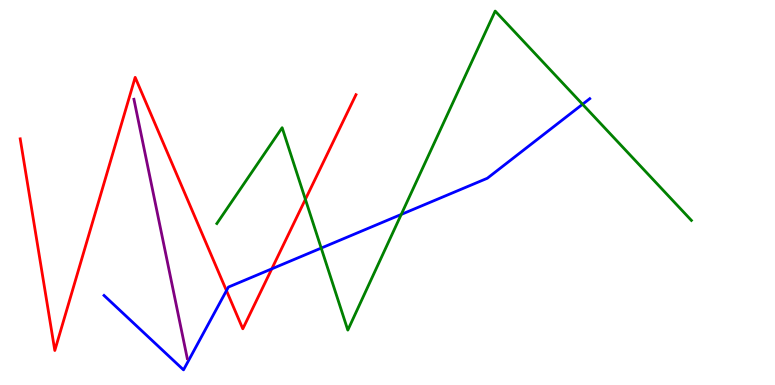[{'lines': ['blue', 'red'], 'intersections': [{'x': 2.92, 'y': 2.45}, {'x': 3.51, 'y': 3.02}]}, {'lines': ['green', 'red'], 'intersections': [{'x': 3.94, 'y': 4.82}]}, {'lines': ['purple', 'red'], 'intersections': []}, {'lines': ['blue', 'green'], 'intersections': [{'x': 4.14, 'y': 3.56}, {'x': 5.18, 'y': 4.43}, {'x': 7.52, 'y': 7.29}]}, {'lines': ['blue', 'purple'], 'intersections': []}, {'lines': ['green', 'purple'], 'intersections': []}]